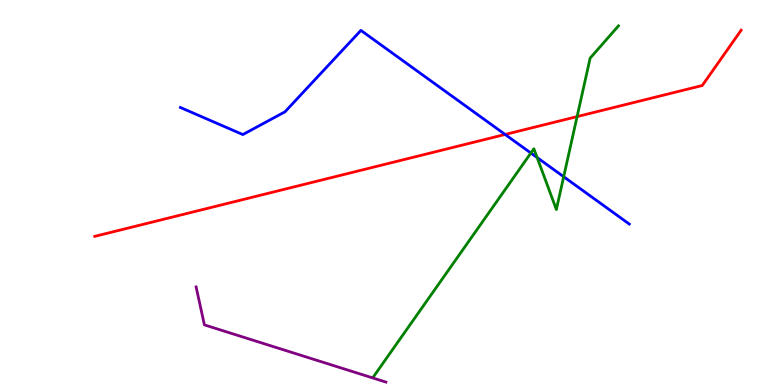[{'lines': ['blue', 'red'], 'intersections': [{'x': 6.52, 'y': 6.51}]}, {'lines': ['green', 'red'], 'intersections': [{'x': 7.45, 'y': 6.97}]}, {'lines': ['purple', 'red'], 'intersections': []}, {'lines': ['blue', 'green'], 'intersections': [{'x': 6.85, 'y': 6.02}, {'x': 6.93, 'y': 5.91}, {'x': 7.27, 'y': 5.41}]}, {'lines': ['blue', 'purple'], 'intersections': []}, {'lines': ['green', 'purple'], 'intersections': []}]